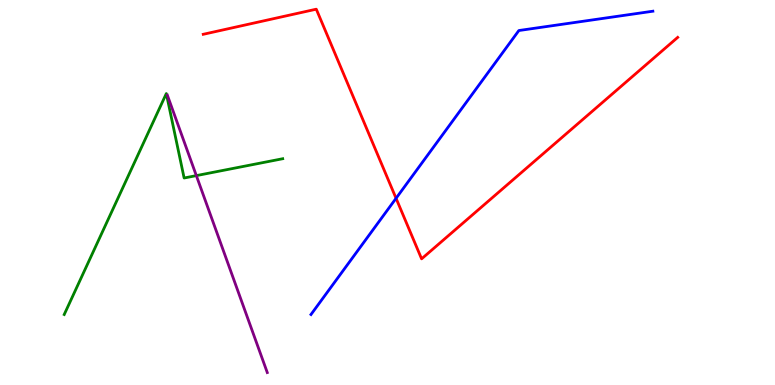[{'lines': ['blue', 'red'], 'intersections': [{'x': 5.11, 'y': 4.85}]}, {'lines': ['green', 'red'], 'intersections': []}, {'lines': ['purple', 'red'], 'intersections': []}, {'lines': ['blue', 'green'], 'intersections': []}, {'lines': ['blue', 'purple'], 'intersections': []}, {'lines': ['green', 'purple'], 'intersections': [{'x': 2.53, 'y': 5.44}]}]